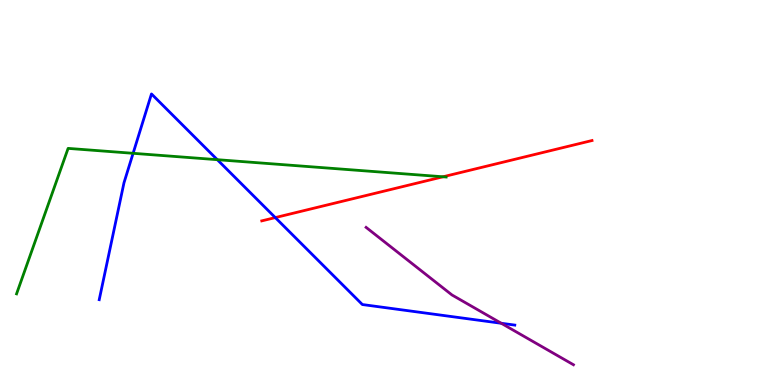[{'lines': ['blue', 'red'], 'intersections': [{'x': 3.55, 'y': 4.35}]}, {'lines': ['green', 'red'], 'intersections': [{'x': 5.72, 'y': 5.41}]}, {'lines': ['purple', 'red'], 'intersections': []}, {'lines': ['blue', 'green'], 'intersections': [{'x': 1.72, 'y': 6.02}, {'x': 2.8, 'y': 5.85}]}, {'lines': ['blue', 'purple'], 'intersections': [{'x': 6.47, 'y': 1.6}]}, {'lines': ['green', 'purple'], 'intersections': []}]